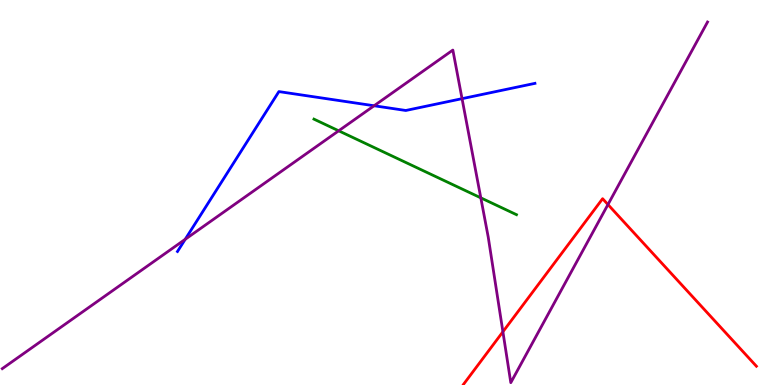[{'lines': ['blue', 'red'], 'intersections': []}, {'lines': ['green', 'red'], 'intersections': []}, {'lines': ['purple', 'red'], 'intersections': [{'x': 6.49, 'y': 1.38}, {'x': 7.84, 'y': 4.69}]}, {'lines': ['blue', 'green'], 'intersections': []}, {'lines': ['blue', 'purple'], 'intersections': [{'x': 2.39, 'y': 3.78}, {'x': 4.83, 'y': 7.25}, {'x': 5.96, 'y': 7.44}]}, {'lines': ['green', 'purple'], 'intersections': [{'x': 4.37, 'y': 6.6}, {'x': 6.2, 'y': 4.86}]}]